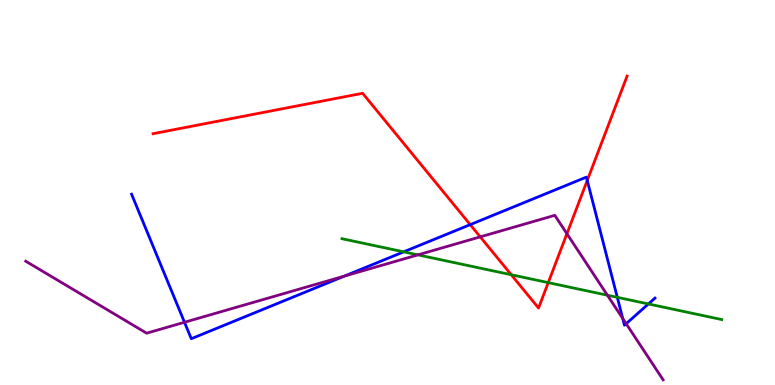[{'lines': ['blue', 'red'], 'intersections': [{'x': 6.07, 'y': 4.17}, {'x': 7.58, 'y': 5.31}]}, {'lines': ['green', 'red'], 'intersections': [{'x': 6.6, 'y': 2.86}, {'x': 7.07, 'y': 2.66}]}, {'lines': ['purple', 'red'], 'intersections': [{'x': 6.2, 'y': 3.85}, {'x': 7.32, 'y': 3.93}]}, {'lines': ['blue', 'green'], 'intersections': [{'x': 5.21, 'y': 3.46}, {'x': 7.97, 'y': 2.28}, {'x': 8.37, 'y': 2.11}]}, {'lines': ['blue', 'purple'], 'intersections': [{'x': 2.38, 'y': 1.63}, {'x': 4.44, 'y': 2.83}, {'x': 8.04, 'y': 1.73}, {'x': 8.08, 'y': 1.59}]}, {'lines': ['green', 'purple'], 'intersections': [{'x': 5.39, 'y': 3.38}, {'x': 7.84, 'y': 2.33}]}]